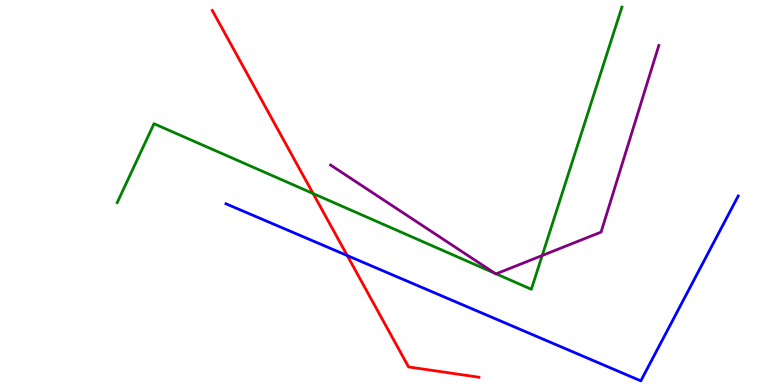[{'lines': ['blue', 'red'], 'intersections': [{'x': 4.48, 'y': 3.36}]}, {'lines': ['green', 'red'], 'intersections': [{'x': 4.04, 'y': 4.97}]}, {'lines': ['purple', 'red'], 'intersections': []}, {'lines': ['blue', 'green'], 'intersections': []}, {'lines': ['blue', 'purple'], 'intersections': []}, {'lines': ['green', 'purple'], 'intersections': [{'x': 6.39, 'y': 2.9}, {'x': 6.4, 'y': 2.89}, {'x': 7.0, 'y': 3.36}]}]